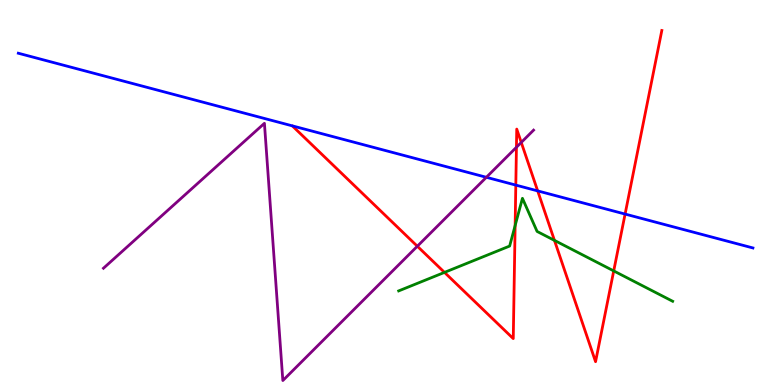[{'lines': ['blue', 'red'], 'intersections': [{'x': 6.66, 'y': 5.19}, {'x': 6.94, 'y': 5.04}, {'x': 8.07, 'y': 4.44}]}, {'lines': ['green', 'red'], 'intersections': [{'x': 5.74, 'y': 2.92}, {'x': 6.65, 'y': 4.14}, {'x': 7.15, 'y': 3.76}, {'x': 7.92, 'y': 2.96}]}, {'lines': ['purple', 'red'], 'intersections': [{'x': 5.38, 'y': 3.6}, {'x': 6.66, 'y': 6.18}, {'x': 6.73, 'y': 6.3}]}, {'lines': ['blue', 'green'], 'intersections': []}, {'lines': ['blue', 'purple'], 'intersections': [{'x': 6.28, 'y': 5.4}]}, {'lines': ['green', 'purple'], 'intersections': []}]